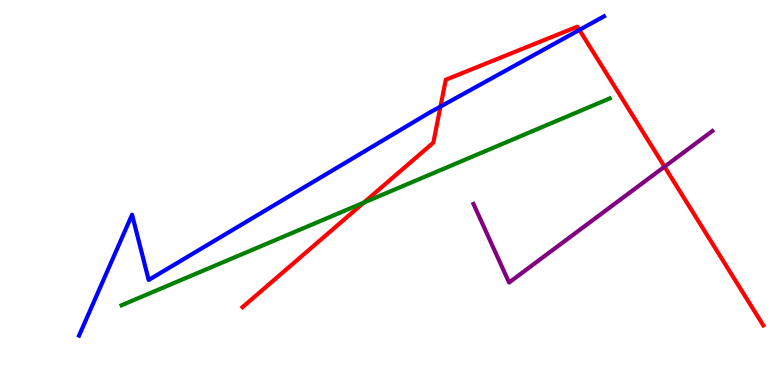[{'lines': ['blue', 'red'], 'intersections': [{'x': 5.68, 'y': 7.23}, {'x': 7.48, 'y': 9.22}]}, {'lines': ['green', 'red'], 'intersections': [{'x': 4.69, 'y': 4.74}]}, {'lines': ['purple', 'red'], 'intersections': [{'x': 8.57, 'y': 5.67}]}, {'lines': ['blue', 'green'], 'intersections': []}, {'lines': ['blue', 'purple'], 'intersections': []}, {'lines': ['green', 'purple'], 'intersections': []}]